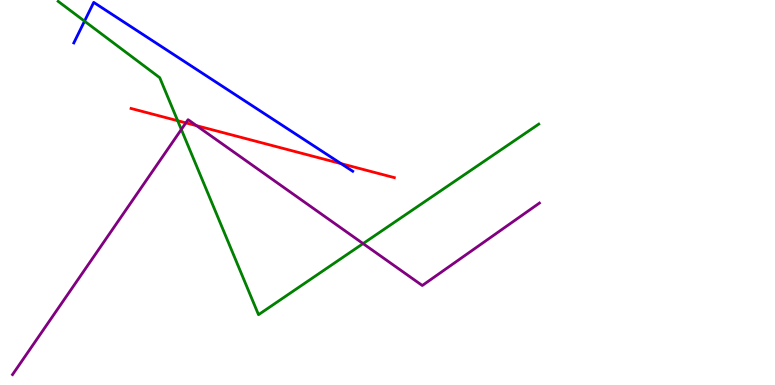[{'lines': ['blue', 'red'], 'intersections': [{'x': 4.4, 'y': 5.75}]}, {'lines': ['green', 'red'], 'intersections': [{'x': 2.29, 'y': 6.86}]}, {'lines': ['purple', 'red'], 'intersections': [{'x': 2.4, 'y': 6.81}, {'x': 2.54, 'y': 6.74}]}, {'lines': ['blue', 'green'], 'intersections': [{'x': 1.09, 'y': 9.45}]}, {'lines': ['blue', 'purple'], 'intersections': []}, {'lines': ['green', 'purple'], 'intersections': [{'x': 2.34, 'y': 6.64}, {'x': 4.68, 'y': 3.67}]}]